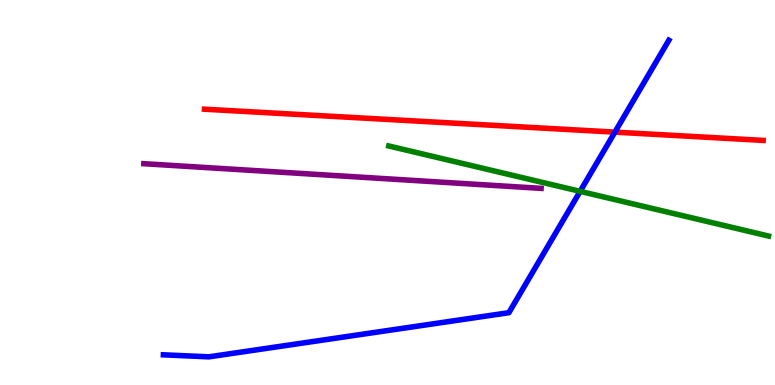[{'lines': ['blue', 'red'], 'intersections': [{'x': 7.93, 'y': 6.57}]}, {'lines': ['green', 'red'], 'intersections': []}, {'lines': ['purple', 'red'], 'intersections': []}, {'lines': ['blue', 'green'], 'intersections': [{'x': 7.49, 'y': 5.03}]}, {'lines': ['blue', 'purple'], 'intersections': []}, {'lines': ['green', 'purple'], 'intersections': []}]